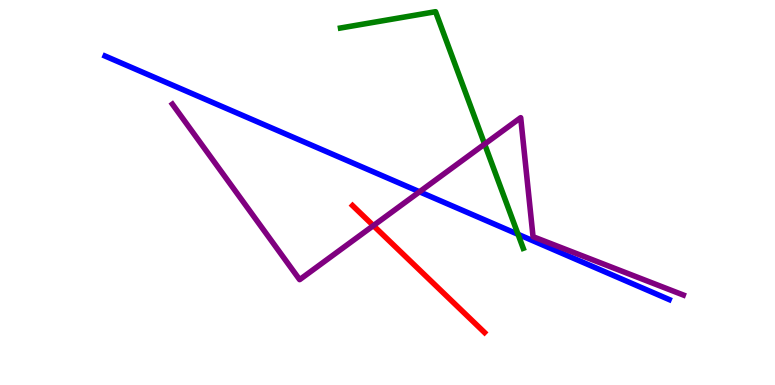[{'lines': ['blue', 'red'], 'intersections': []}, {'lines': ['green', 'red'], 'intersections': []}, {'lines': ['purple', 'red'], 'intersections': [{'x': 4.82, 'y': 4.14}]}, {'lines': ['blue', 'green'], 'intersections': [{'x': 6.68, 'y': 3.91}]}, {'lines': ['blue', 'purple'], 'intersections': [{'x': 5.41, 'y': 5.02}]}, {'lines': ['green', 'purple'], 'intersections': [{'x': 6.25, 'y': 6.26}]}]